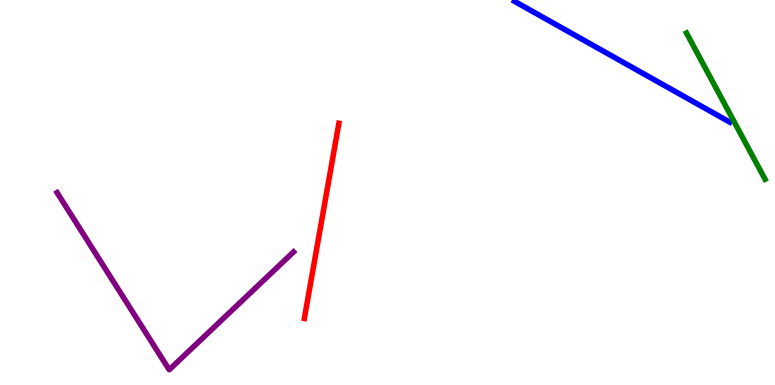[{'lines': ['blue', 'red'], 'intersections': []}, {'lines': ['green', 'red'], 'intersections': []}, {'lines': ['purple', 'red'], 'intersections': []}, {'lines': ['blue', 'green'], 'intersections': []}, {'lines': ['blue', 'purple'], 'intersections': []}, {'lines': ['green', 'purple'], 'intersections': []}]